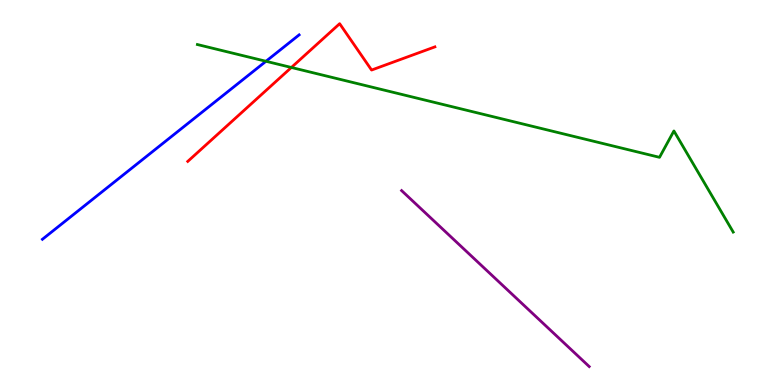[{'lines': ['blue', 'red'], 'intersections': []}, {'lines': ['green', 'red'], 'intersections': [{'x': 3.76, 'y': 8.25}]}, {'lines': ['purple', 'red'], 'intersections': []}, {'lines': ['blue', 'green'], 'intersections': [{'x': 3.43, 'y': 8.41}]}, {'lines': ['blue', 'purple'], 'intersections': []}, {'lines': ['green', 'purple'], 'intersections': []}]